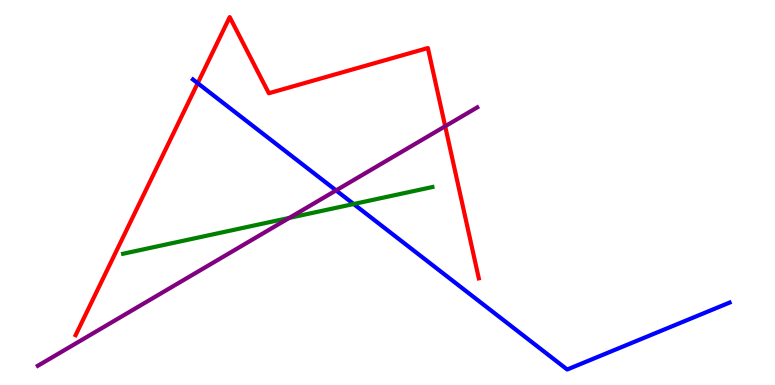[{'lines': ['blue', 'red'], 'intersections': [{'x': 2.55, 'y': 7.84}]}, {'lines': ['green', 'red'], 'intersections': []}, {'lines': ['purple', 'red'], 'intersections': [{'x': 5.74, 'y': 6.72}]}, {'lines': ['blue', 'green'], 'intersections': [{'x': 4.56, 'y': 4.7}]}, {'lines': ['blue', 'purple'], 'intersections': [{'x': 4.34, 'y': 5.05}]}, {'lines': ['green', 'purple'], 'intersections': [{'x': 3.73, 'y': 4.34}]}]